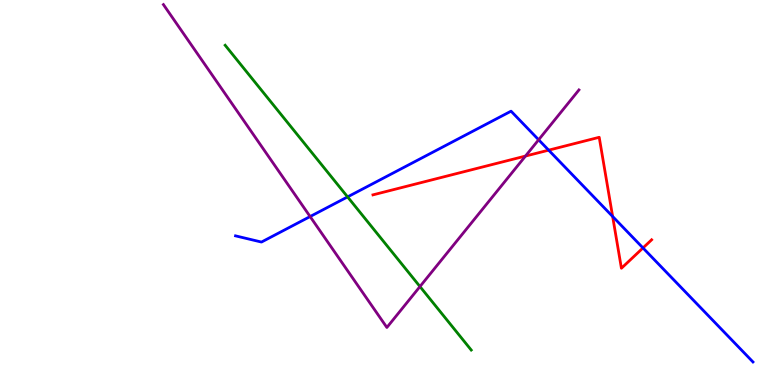[{'lines': ['blue', 'red'], 'intersections': [{'x': 7.08, 'y': 6.1}, {'x': 7.9, 'y': 4.38}, {'x': 8.3, 'y': 3.56}]}, {'lines': ['green', 'red'], 'intersections': []}, {'lines': ['purple', 'red'], 'intersections': [{'x': 6.78, 'y': 5.95}]}, {'lines': ['blue', 'green'], 'intersections': [{'x': 4.48, 'y': 4.89}]}, {'lines': ['blue', 'purple'], 'intersections': [{'x': 4.0, 'y': 4.38}, {'x': 6.95, 'y': 6.37}]}, {'lines': ['green', 'purple'], 'intersections': [{'x': 5.42, 'y': 2.56}]}]